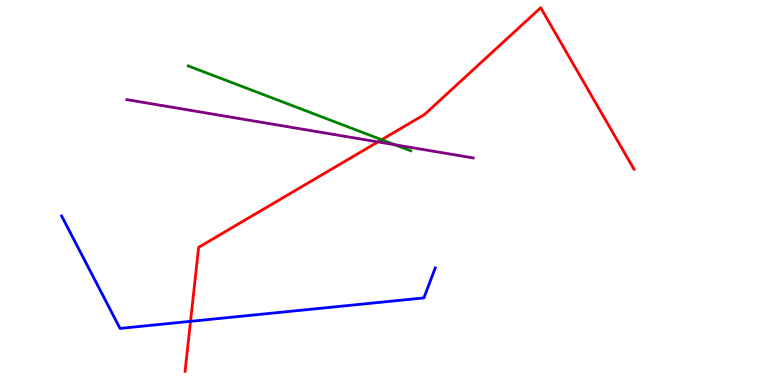[{'lines': ['blue', 'red'], 'intersections': [{'x': 2.46, 'y': 1.65}]}, {'lines': ['green', 'red'], 'intersections': [{'x': 4.92, 'y': 6.37}]}, {'lines': ['purple', 'red'], 'intersections': [{'x': 4.88, 'y': 6.31}]}, {'lines': ['blue', 'green'], 'intersections': []}, {'lines': ['blue', 'purple'], 'intersections': []}, {'lines': ['green', 'purple'], 'intersections': [{'x': 5.1, 'y': 6.24}]}]